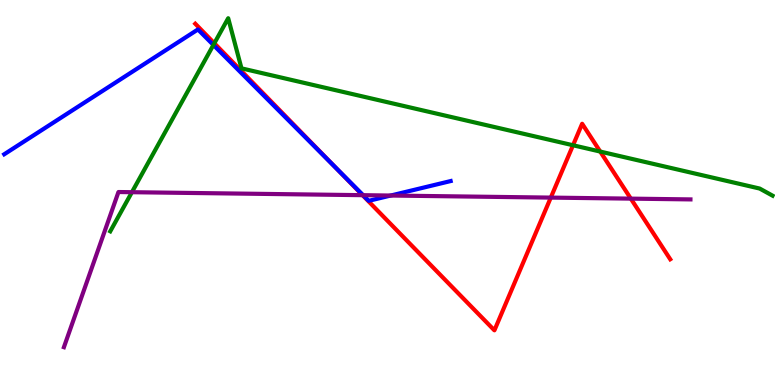[{'lines': ['blue', 'red'], 'intersections': [{'x': 4.33, 'y': 5.64}]}, {'lines': ['green', 'red'], 'intersections': [{'x': 2.77, 'y': 8.88}, {'x': 7.39, 'y': 6.23}, {'x': 7.74, 'y': 6.06}]}, {'lines': ['purple', 'red'], 'intersections': [{'x': 4.68, 'y': 4.93}, {'x': 7.11, 'y': 4.87}, {'x': 8.14, 'y': 4.84}]}, {'lines': ['blue', 'green'], 'intersections': [{'x': 2.75, 'y': 8.83}]}, {'lines': ['blue', 'purple'], 'intersections': [{'x': 4.69, 'y': 4.93}, {'x': 5.04, 'y': 4.92}]}, {'lines': ['green', 'purple'], 'intersections': [{'x': 1.7, 'y': 5.01}]}]